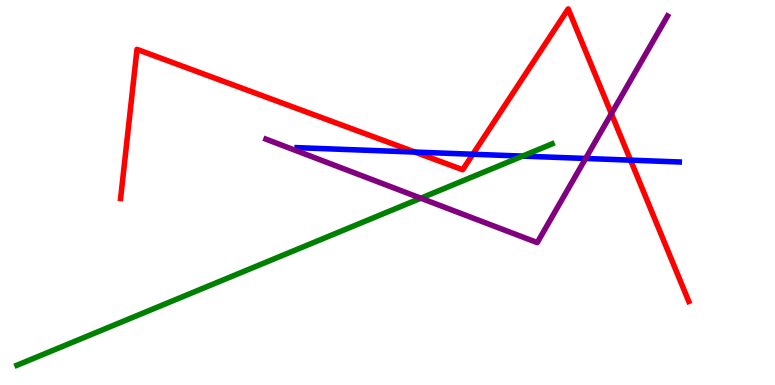[{'lines': ['blue', 'red'], 'intersections': [{'x': 5.35, 'y': 6.05}, {'x': 6.1, 'y': 5.99}, {'x': 8.14, 'y': 5.84}]}, {'lines': ['green', 'red'], 'intersections': []}, {'lines': ['purple', 'red'], 'intersections': [{'x': 7.89, 'y': 7.05}]}, {'lines': ['blue', 'green'], 'intersections': [{'x': 6.74, 'y': 5.95}]}, {'lines': ['blue', 'purple'], 'intersections': [{'x': 7.56, 'y': 5.88}]}, {'lines': ['green', 'purple'], 'intersections': [{'x': 5.43, 'y': 4.85}]}]